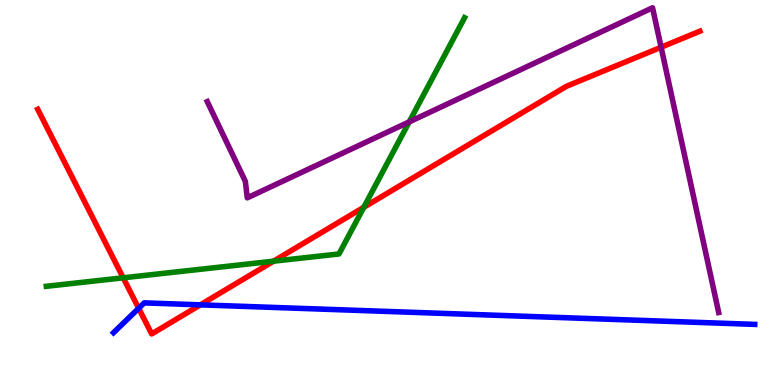[{'lines': ['blue', 'red'], 'intersections': [{'x': 1.79, 'y': 1.99}, {'x': 2.59, 'y': 2.08}]}, {'lines': ['green', 'red'], 'intersections': [{'x': 1.59, 'y': 2.78}, {'x': 3.53, 'y': 3.22}, {'x': 4.69, 'y': 4.62}]}, {'lines': ['purple', 'red'], 'intersections': [{'x': 8.53, 'y': 8.77}]}, {'lines': ['blue', 'green'], 'intersections': []}, {'lines': ['blue', 'purple'], 'intersections': []}, {'lines': ['green', 'purple'], 'intersections': [{'x': 5.28, 'y': 6.83}]}]